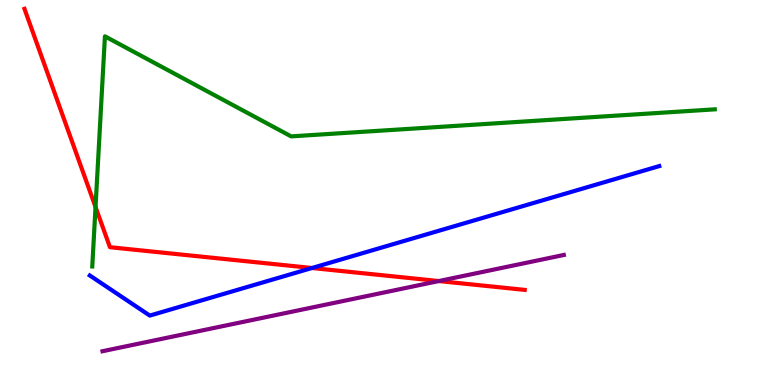[{'lines': ['blue', 'red'], 'intersections': [{'x': 4.03, 'y': 3.04}]}, {'lines': ['green', 'red'], 'intersections': [{'x': 1.23, 'y': 4.62}]}, {'lines': ['purple', 'red'], 'intersections': [{'x': 5.66, 'y': 2.7}]}, {'lines': ['blue', 'green'], 'intersections': []}, {'lines': ['blue', 'purple'], 'intersections': []}, {'lines': ['green', 'purple'], 'intersections': []}]